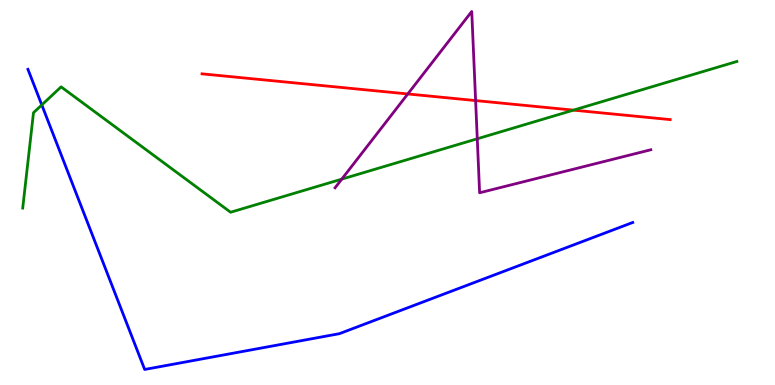[{'lines': ['blue', 'red'], 'intersections': []}, {'lines': ['green', 'red'], 'intersections': [{'x': 7.4, 'y': 7.14}]}, {'lines': ['purple', 'red'], 'intersections': [{'x': 5.26, 'y': 7.56}, {'x': 6.14, 'y': 7.39}]}, {'lines': ['blue', 'green'], 'intersections': [{'x': 0.539, 'y': 7.27}]}, {'lines': ['blue', 'purple'], 'intersections': []}, {'lines': ['green', 'purple'], 'intersections': [{'x': 4.41, 'y': 5.35}, {'x': 6.16, 'y': 6.4}]}]